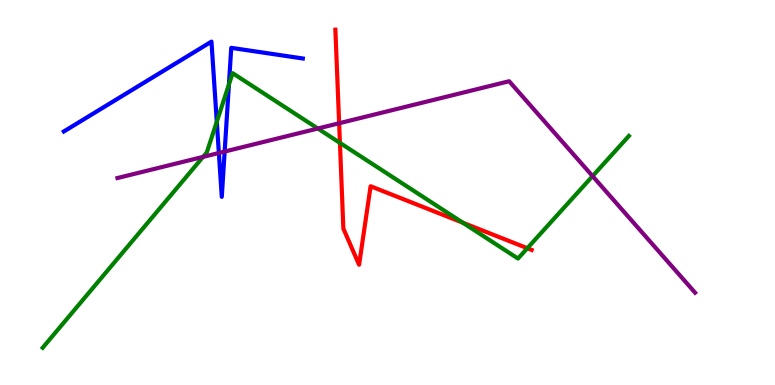[{'lines': ['blue', 'red'], 'intersections': []}, {'lines': ['green', 'red'], 'intersections': [{'x': 4.39, 'y': 6.29}, {'x': 5.97, 'y': 4.22}, {'x': 6.8, 'y': 3.55}]}, {'lines': ['purple', 'red'], 'intersections': [{'x': 4.38, 'y': 6.8}]}, {'lines': ['blue', 'green'], 'intersections': [{'x': 2.8, 'y': 6.84}, {'x': 2.95, 'y': 7.81}]}, {'lines': ['blue', 'purple'], 'intersections': [{'x': 2.82, 'y': 6.03}, {'x': 2.9, 'y': 6.06}]}, {'lines': ['green', 'purple'], 'intersections': [{'x': 2.62, 'y': 5.92}, {'x': 4.1, 'y': 6.66}, {'x': 7.65, 'y': 5.43}]}]